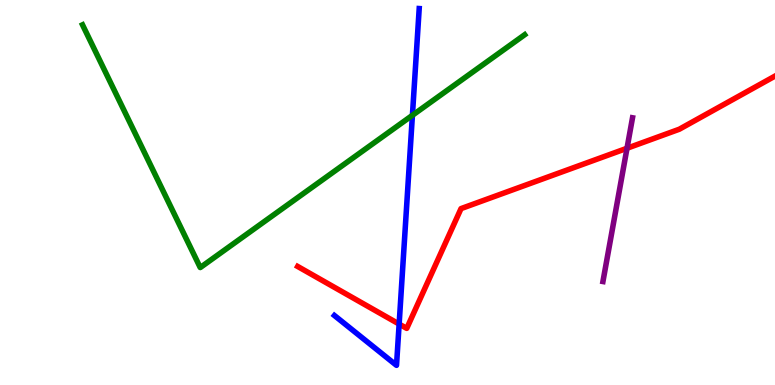[{'lines': ['blue', 'red'], 'intersections': [{'x': 5.15, 'y': 1.58}]}, {'lines': ['green', 'red'], 'intersections': []}, {'lines': ['purple', 'red'], 'intersections': [{'x': 8.09, 'y': 6.15}]}, {'lines': ['blue', 'green'], 'intersections': [{'x': 5.32, 'y': 7.01}]}, {'lines': ['blue', 'purple'], 'intersections': []}, {'lines': ['green', 'purple'], 'intersections': []}]